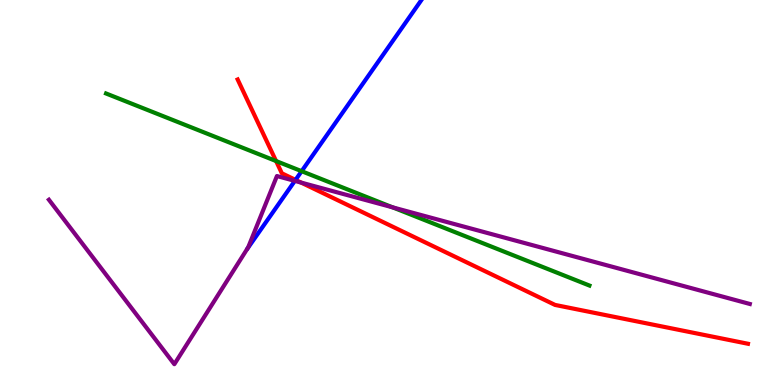[{'lines': ['blue', 'red'], 'intersections': [{'x': 3.81, 'y': 5.33}]}, {'lines': ['green', 'red'], 'intersections': [{'x': 3.56, 'y': 5.82}]}, {'lines': ['purple', 'red'], 'intersections': [{'x': 3.89, 'y': 5.26}]}, {'lines': ['blue', 'green'], 'intersections': [{'x': 3.89, 'y': 5.55}]}, {'lines': ['blue', 'purple'], 'intersections': [{'x': 3.8, 'y': 5.3}]}, {'lines': ['green', 'purple'], 'intersections': [{'x': 5.07, 'y': 4.61}]}]